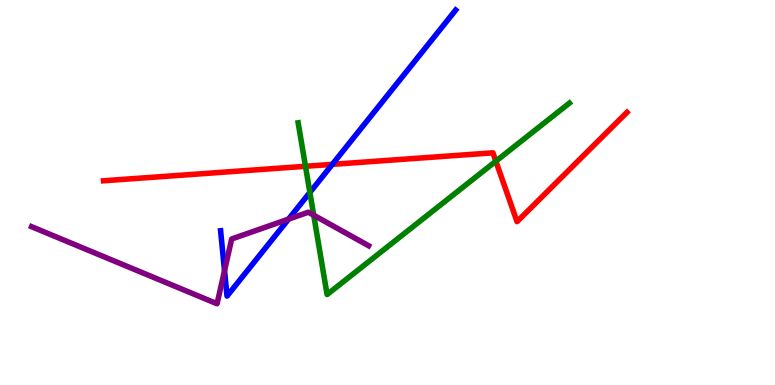[{'lines': ['blue', 'red'], 'intersections': [{'x': 4.29, 'y': 5.73}]}, {'lines': ['green', 'red'], 'intersections': [{'x': 3.94, 'y': 5.68}, {'x': 6.4, 'y': 5.81}]}, {'lines': ['purple', 'red'], 'intersections': []}, {'lines': ['blue', 'green'], 'intersections': [{'x': 4.0, 'y': 5.0}]}, {'lines': ['blue', 'purple'], 'intersections': [{'x': 2.9, 'y': 2.97}, {'x': 3.72, 'y': 4.31}]}, {'lines': ['green', 'purple'], 'intersections': [{'x': 4.05, 'y': 4.41}]}]